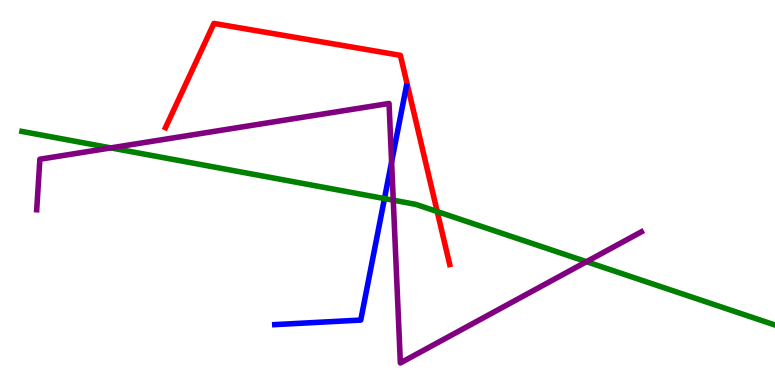[{'lines': ['blue', 'red'], 'intersections': []}, {'lines': ['green', 'red'], 'intersections': [{'x': 5.64, 'y': 4.5}]}, {'lines': ['purple', 'red'], 'intersections': []}, {'lines': ['blue', 'green'], 'intersections': [{'x': 4.96, 'y': 4.84}]}, {'lines': ['blue', 'purple'], 'intersections': [{'x': 5.05, 'y': 5.79}]}, {'lines': ['green', 'purple'], 'intersections': [{'x': 1.43, 'y': 6.16}, {'x': 5.07, 'y': 4.8}, {'x': 7.57, 'y': 3.2}]}]